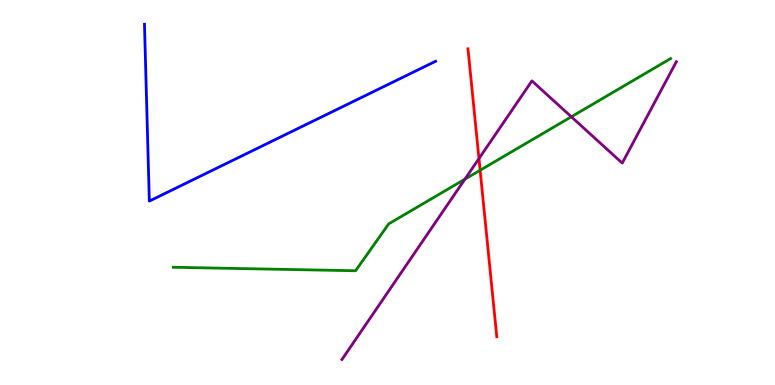[{'lines': ['blue', 'red'], 'intersections': []}, {'lines': ['green', 'red'], 'intersections': [{'x': 6.2, 'y': 5.58}]}, {'lines': ['purple', 'red'], 'intersections': [{'x': 6.18, 'y': 5.88}]}, {'lines': ['blue', 'green'], 'intersections': []}, {'lines': ['blue', 'purple'], 'intersections': []}, {'lines': ['green', 'purple'], 'intersections': [{'x': 6.0, 'y': 5.35}, {'x': 7.37, 'y': 6.97}]}]